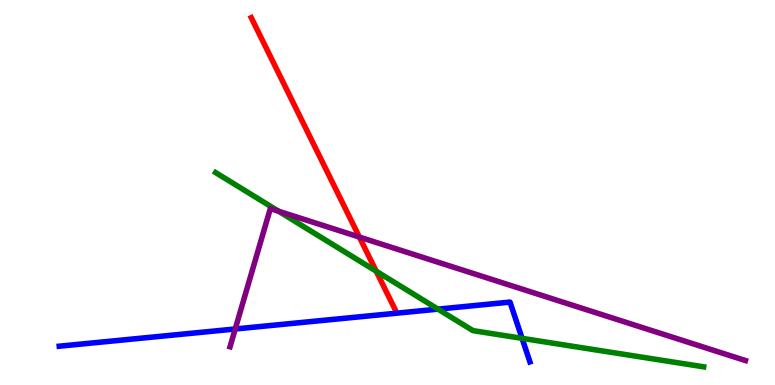[{'lines': ['blue', 'red'], 'intersections': []}, {'lines': ['green', 'red'], 'intersections': [{'x': 4.85, 'y': 2.96}]}, {'lines': ['purple', 'red'], 'intersections': [{'x': 4.64, 'y': 3.84}]}, {'lines': ['blue', 'green'], 'intersections': [{'x': 5.65, 'y': 1.97}, {'x': 6.74, 'y': 1.21}]}, {'lines': ['blue', 'purple'], 'intersections': [{'x': 3.04, 'y': 1.45}]}, {'lines': ['green', 'purple'], 'intersections': [{'x': 3.59, 'y': 4.51}]}]